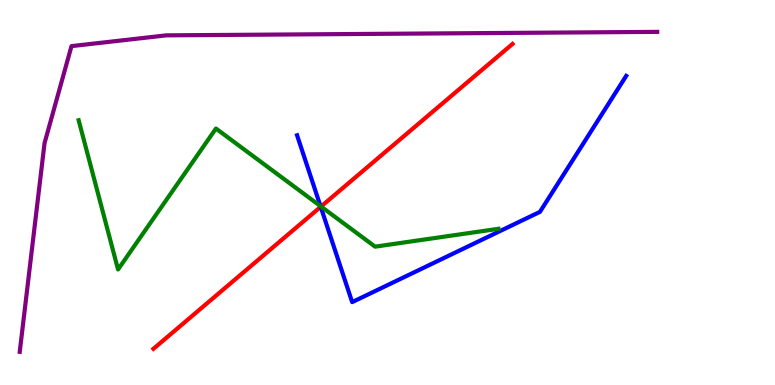[{'lines': ['blue', 'red'], 'intersections': [{'x': 4.14, 'y': 4.63}]}, {'lines': ['green', 'red'], 'intersections': [{'x': 4.14, 'y': 4.64}]}, {'lines': ['purple', 'red'], 'intersections': []}, {'lines': ['blue', 'green'], 'intersections': [{'x': 4.14, 'y': 4.65}]}, {'lines': ['blue', 'purple'], 'intersections': []}, {'lines': ['green', 'purple'], 'intersections': []}]